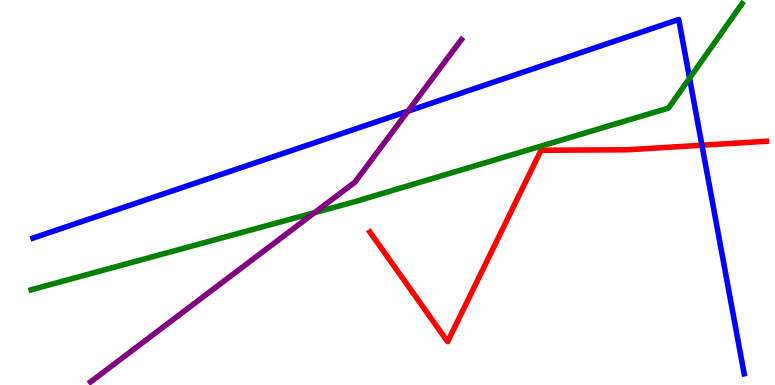[{'lines': ['blue', 'red'], 'intersections': [{'x': 9.06, 'y': 6.23}]}, {'lines': ['green', 'red'], 'intersections': []}, {'lines': ['purple', 'red'], 'intersections': []}, {'lines': ['blue', 'green'], 'intersections': [{'x': 8.9, 'y': 7.97}]}, {'lines': ['blue', 'purple'], 'intersections': [{'x': 5.26, 'y': 7.11}]}, {'lines': ['green', 'purple'], 'intersections': [{'x': 4.06, 'y': 4.48}]}]